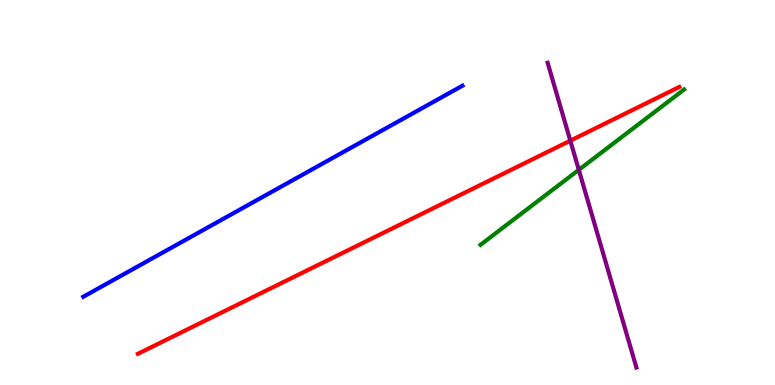[{'lines': ['blue', 'red'], 'intersections': []}, {'lines': ['green', 'red'], 'intersections': []}, {'lines': ['purple', 'red'], 'intersections': [{'x': 7.36, 'y': 6.35}]}, {'lines': ['blue', 'green'], 'intersections': []}, {'lines': ['blue', 'purple'], 'intersections': []}, {'lines': ['green', 'purple'], 'intersections': [{'x': 7.47, 'y': 5.59}]}]